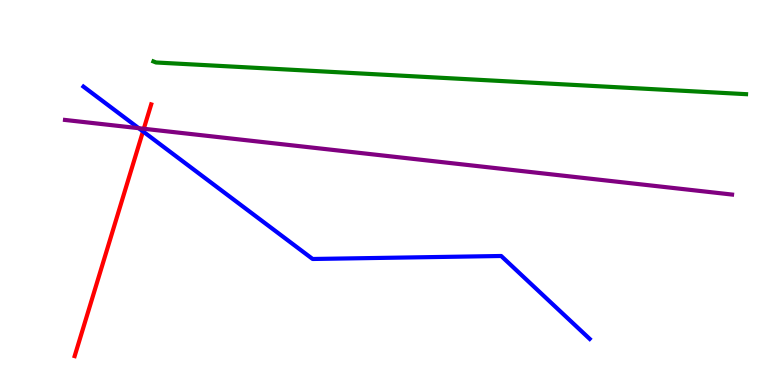[{'lines': ['blue', 'red'], 'intersections': [{'x': 1.85, 'y': 6.59}]}, {'lines': ['green', 'red'], 'intersections': []}, {'lines': ['purple', 'red'], 'intersections': [{'x': 1.86, 'y': 6.66}]}, {'lines': ['blue', 'green'], 'intersections': []}, {'lines': ['blue', 'purple'], 'intersections': [{'x': 1.79, 'y': 6.67}]}, {'lines': ['green', 'purple'], 'intersections': []}]